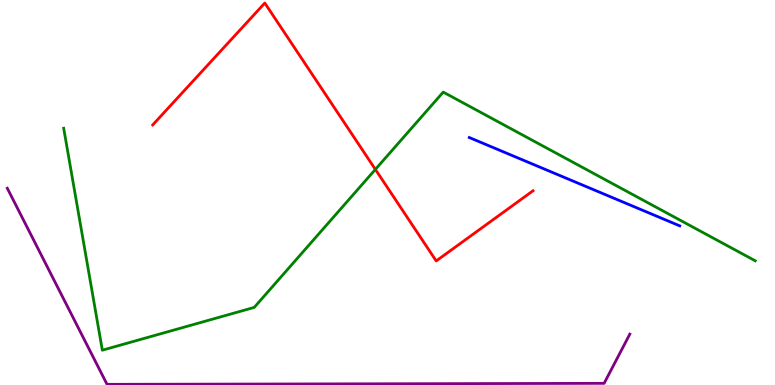[{'lines': ['blue', 'red'], 'intersections': []}, {'lines': ['green', 'red'], 'intersections': [{'x': 4.84, 'y': 5.6}]}, {'lines': ['purple', 'red'], 'intersections': []}, {'lines': ['blue', 'green'], 'intersections': []}, {'lines': ['blue', 'purple'], 'intersections': []}, {'lines': ['green', 'purple'], 'intersections': []}]